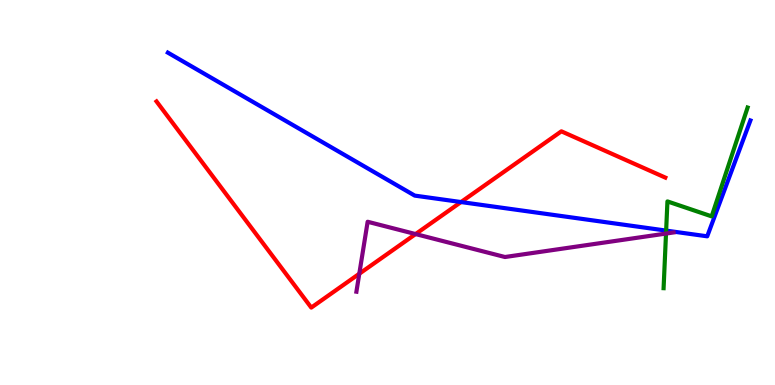[{'lines': ['blue', 'red'], 'intersections': [{'x': 5.95, 'y': 4.75}]}, {'lines': ['green', 'red'], 'intersections': []}, {'lines': ['purple', 'red'], 'intersections': [{'x': 4.64, 'y': 2.89}, {'x': 5.36, 'y': 3.92}]}, {'lines': ['blue', 'green'], 'intersections': [{'x': 8.6, 'y': 4.01}]}, {'lines': ['blue', 'purple'], 'intersections': []}, {'lines': ['green', 'purple'], 'intersections': [{'x': 8.59, 'y': 3.93}]}]